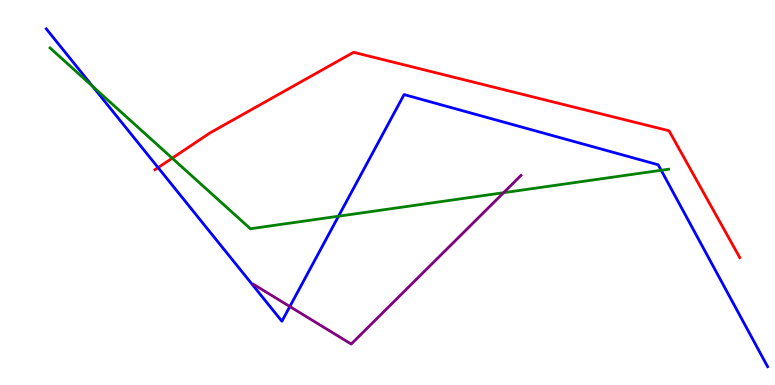[{'lines': ['blue', 'red'], 'intersections': [{'x': 2.04, 'y': 5.65}]}, {'lines': ['green', 'red'], 'intersections': [{'x': 2.22, 'y': 5.89}]}, {'lines': ['purple', 'red'], 'intersections': []}, {'lines': ['blue', 'green'], 'intersections': [{'x': 1.19, 'y': 7.76}, {'x': 4.37, 'y': 4.38}, {'x': 8.53, 'y': 5.58}]}, {'lines': ['blue', 'purple'], 'intersections': [{'x': 3.74, 'y': 2.04}]}, {'lines': ['green', 'purple'], 'intersections': [{'x': 6.5, 'y': 4.99}]}]